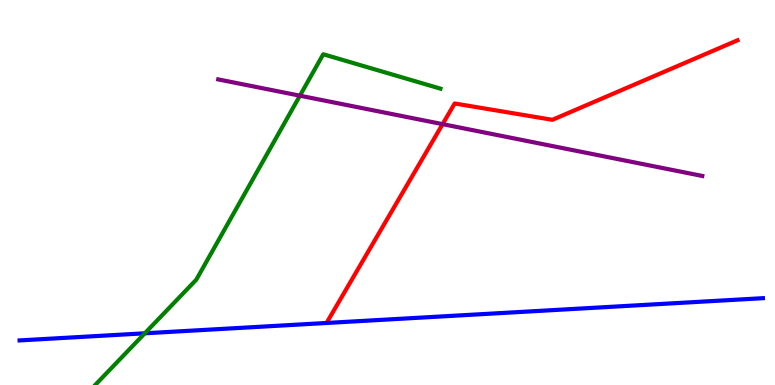[{'lines': ['blue', 'red'], 'intersections': []}, {'lines': ['green', 'red'], 'intersections': []}, {'lines': ['purple', 'red'], 'intersections': [{'x': 5.71, 'y': 6.78}]}, {'lines': ['blue', 'green'], 'intersections': [{'x': 1.87, 'y': 1.34}]}, {'lines': ['blue', 'purple'], 'intersections': []}, {'lines': ['green', 'purple'], 'intersections': [{'x': 3.87, 'y': 7.51}]}]